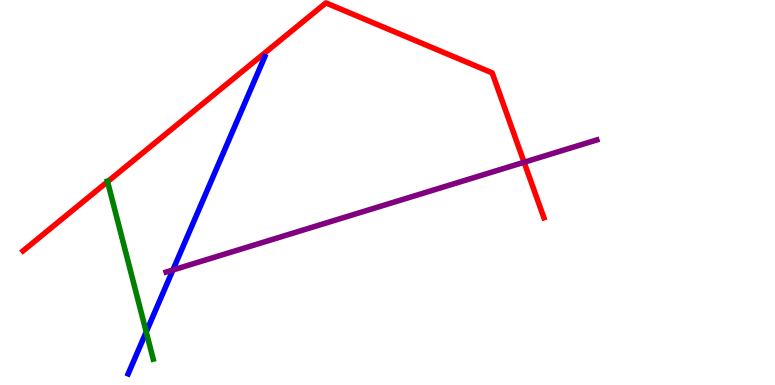[{'lines': ['blue', 'red'], 'intersections': []}, {'lines': ['green', 'red'], 'intersections': [{'x': 1.39, 'y': 5.28}]}, {'lines': ['purple', 'red'], 'intersections': [{'x': 6.76, 'y': 5.79}]}, {'lines': ['blue', 'green'], 'intersections': [{'x': 1.89, 'y': 1.38}]}, {'lines': ['blue', 'purple'], 'intersections': [{'x': 2.23, 'y': 2.99}]}, {'lines': ['green', 'purple'], 'intersections': []}]